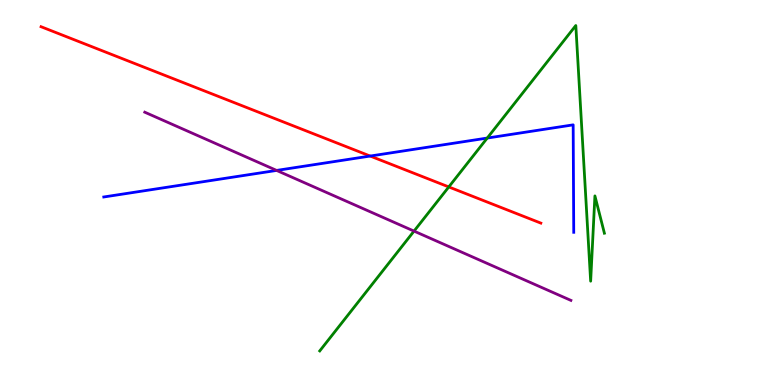[{'lines': ['blue', 'red'], 'intersections': [{'x': 4.78, 'y': 5.95}]}, {'lines': ['green', 'red'], 'intersections': [{'x': 5.79, 'y': 5.14}]}, {'lines': ['purple', 'red'], 'intersections': []}, {'lines': ['blue', 'green'], 'intersections': [{'x': 6.29, 'y': 6.41}]}, {'lines': ['blue', 'purple'], 'intersections': [{'x': 3.57, 'y': 5.57}]}, {'lines': ['green', 'purple'], 'intersections': [{'x': 5.34, 'y': 4.0}]}]